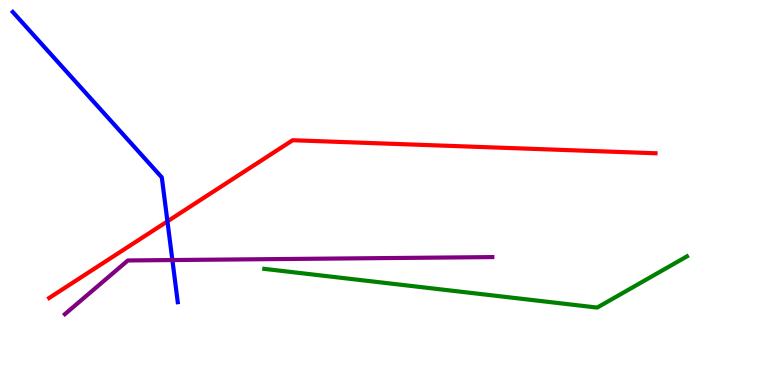[{'lines': ['blue', 'red'], 'intersections': [{'x': 2.16, 'y': 4.25}]}, {'lines': ['green', 'red'], 'intersections': []}, {'lines': ['purple', 'red'], 'intersections': []}, {'lines': ['blue', 'green'], 'intersections': []}, {'lines': ['blue', 'purple'], 'intersections': [{'x': 2.22, 'y': 3.25}]}, {'lines': ['green', 'purple'], 'intersections': []}]